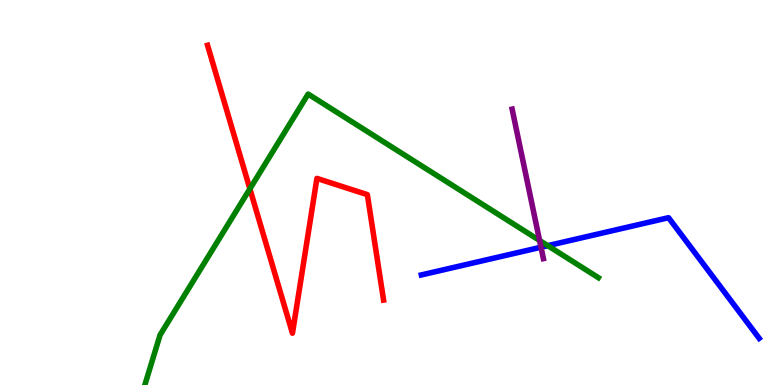[{'lines': ['blue', 'red'], 'intersections': []}, {'lines': ['green', 'red'], 'intersections': [{'x': 3.22, 'y': 5.09}]}, {'lines': ['purple', 'red'], 'intersections': []}, {'lines': ['blue', 'green'], 'intersections': [{'x': 7.07, 'y': 3.62}]}, {'lines': ['blue', 'purple'], 'intersections': [{'x': 6.98, 'y': 3.58}]}, {'lines': ['green', 'purple'], 'intersections': [{'x': 6.96, 'y': 3.75}]}]